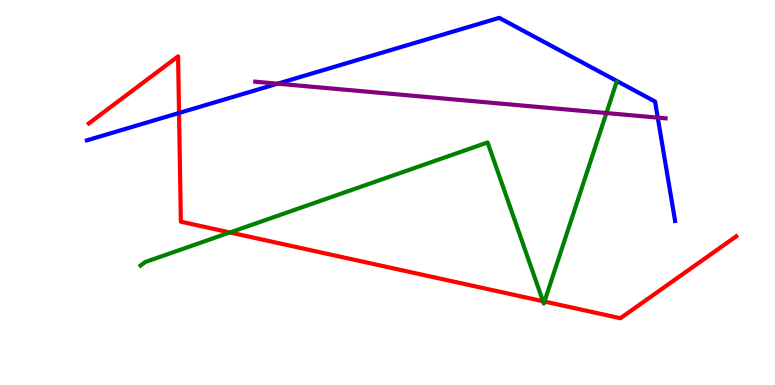[{'lines': ['blue', 'red'], 'intersections': [{'x': 2.31, 'y': 7.07}]}, {'lines': ['green', 'red'], 'intersections': [{'x': 2.97, 'y': 3.96}, {'x': 7.01, 'y': 2.18}, {'x': 7.03, 'y': 2.17}]}, {'lines': ['purple', 'red'], 'intersections': []}, {'lines': ['blue', 'green'], 'intersections': []}, {'lines': ['blue', 'purple'], 'intersections': [{'x': 3.58, 'y': 7.83}, {'x': 8.49, 'y': 6.94}]}, {'lines': ['green', 'purple'], 'intersections': [{'x': 7.82, 'y': 7.06}]}]